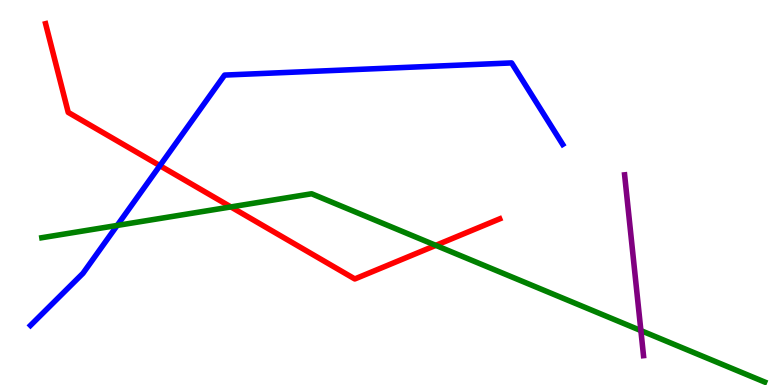[{'lines': ['blue', 'red'], 'intersections': [{'x': 2.06, 'y': 5.7}]}, {'lines': ['green', 'red'], 'intersections': [{'x': 2.98, 'y': 4.63}, {'x': 5.62, 'y': 3.63}]}, {'lines': ['purple', 'red'], 'intersections': []}, {'lines': ['blue', 'green'], 'intersections': [{'x': 1.51, 'y': 4.14}]}, {'lines': ['blue', 'purple'], 'intersections': []}, {'lines': ['green', 'purple'], 'intersections': [{'x': 8.27, 'y': 1.41}]}]